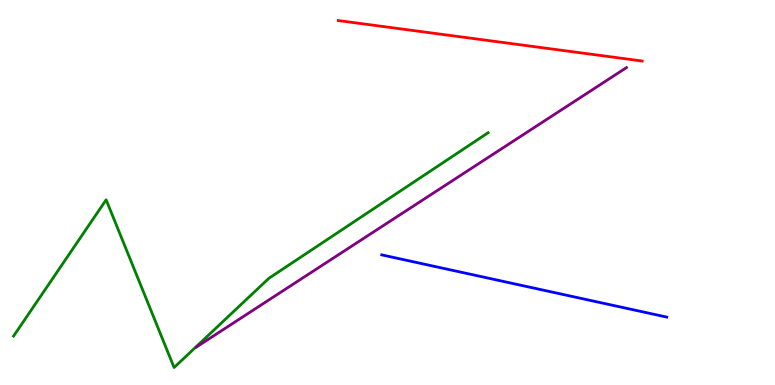[{'lines': ['blue', 'red'], 'intersections': []}, {'lines': ['green', 'red'], 'intersections': []}, {'lines': ['purple', 'red'], 'intersections': []}, {'lines': ['blue', 'green'], 'intersections': []}, {'lines': ['blue', 'purple'], 'intersections': []}, {'lines': ['green', 'purple'], 'intersections': []}]